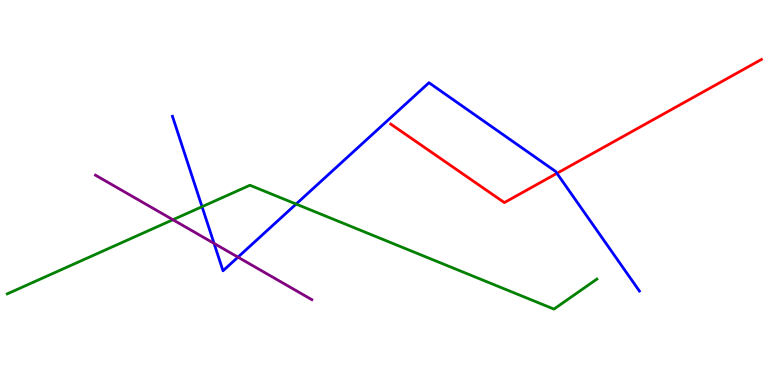[{'lines': ['blue', 'red'], 'intersections': [{'x': 7.19, 'y': 5.5}]}, {'lines': ['green', 'red'], 'intersections': []}, {'lines': ['purple', 'red'], 'intersections': []}, {'lines': ['blue', 'green'], 'intersections': [{'x': 2.61, 'y': 4.63}, {'x': 3.82, 'y': 4.7}]}, {'lines': ['blue', 'purple'], 'intersections': [{'x': 2.76, 'y': 3.68}, {'x': 3.07, 'y': 3.32}]}, {'lines': ['green', 'purple'], 'intersections': [{'x': 2.23, 'y': 4.29}]}]